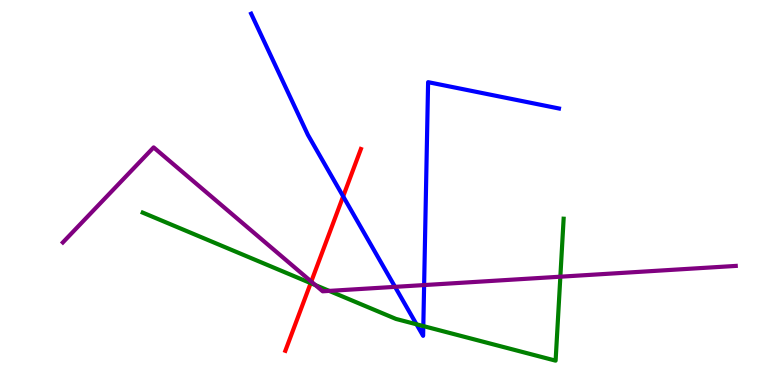[{'lines': ['blue', 'red'], 'intersections': [{'x': 4.43, 'y': 4.9}]}, {'lines': ['green', 'red'], 'intersections': [{'x': 4.01, 'y': 2.65}]}, {'lines': ['purple', 'red'], 'intersections': [{'x': 4.02, 'y': 2.69}]}, {'lines': ['blue', 'green'], 'intersections': [{'x': 5.37, 'y': 1.58}, {'x': 5.46, 'y': 1.53}]}, {'lines': ['blue', 'purple'], 'intersections': [{'x': 5.1, 'y': 2.55}, {'x': 5.47, 'y': 2.6}]}, {'lines': ['green', 'purple'], 'intersections': [{'x': 4.07, 'y': 2.59}, {'x': 4.25, 'y': 2.44}, {'x': 7.23, 'y': 2.81}]}]